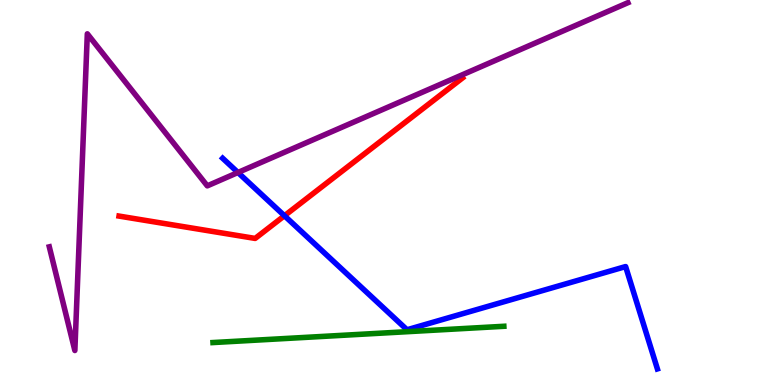[{'lines': ['blue', 'red'], 'intersections': [{'x': 3.67, 'y': 4.4}]}, {'lines': ['green', 'red'], 'intersections': []}, {'lines': ['purple', 'red'], 'intersections': []}, {'lines': ['blue', 'green'], 'intersections': []}, {'lines': ['blue', 'purple'], 'intersections': [{'x': 3.07, 'y': 5.52}]}, {'lines': ['green', 'purple'], 'intersections': []}]